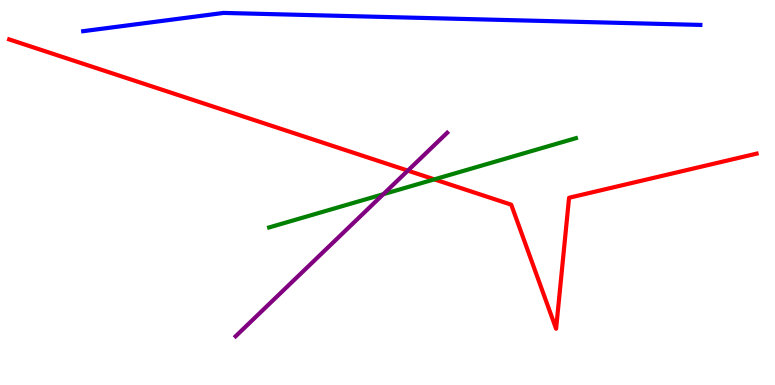[{'lines': ['blue', 'red'], 'intersections': []}, {'lines': ['green', 'red'], 'intersections': [{'x': 5.6, 'y': 5.34}]}, {'lines': ['purple', 'red'], 'intersections': [{'x': 5.26, 'y': 5.57}]}, {'lines': ['blue', 'green'], 'intersections': []}, {'lines': ['blue', 'purple'], 'intersections': []}, {'lines': ['green', 'purple'], 'intersections': [{'x': 4.95, 'y': 4.96}]}]